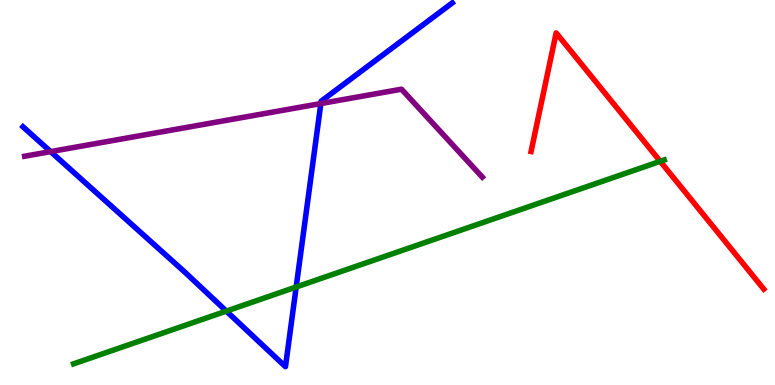[{'lines': ['blue', 'red'], 'intersections': []}, {'lines': ['green', 'red'], 'intersections': [{'x': 8.52, 'y': 5.81}]}, {'lines': ['purple', 'red'], 'intersections': []}, {'lines': ['blue', 'green'], 'intersections': [{'x': 2.92, 'y': 1.92}, {'x': 3.82, 'y': 2.55}]}, {'lines': ['blue', 'purple'], 'intersections': [{'x': 0.653, 'y': 6.06}, {'x': 4.14, 'y': 7.31}]}, {'lines': ['green', 'purple'], 'intersections': []}]